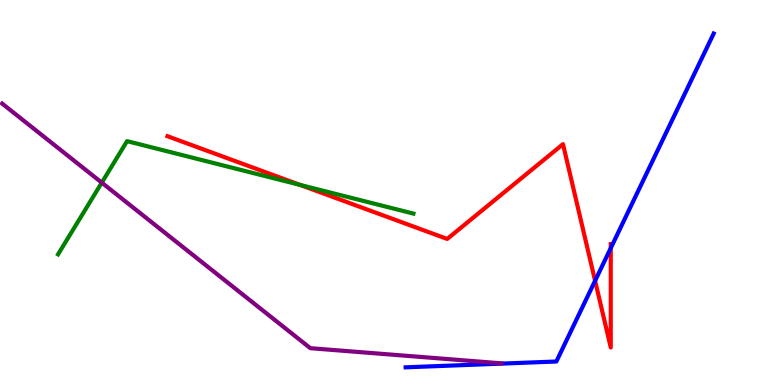[{'lines': ['blue', 'red'], 'intersections': [{'x': 7.68, 'y': 2.71}, {'x': 7.88, 'y': 3.56}]}, {'lines': ['green', 'red'], 'intersections': [{'x': 3.87, 'y': 5.2}]}, {'lines': ['purple', 'red'], 'intersections': []}, {'lines': ['blue', 'green'], 'intersections': []}, {'lines': ['blue', 'purple'], 'intersections': []}, {'lines': ['green', 'purple'], 'intersections': [{'x': 1.31, 'y': 5.26}]}]